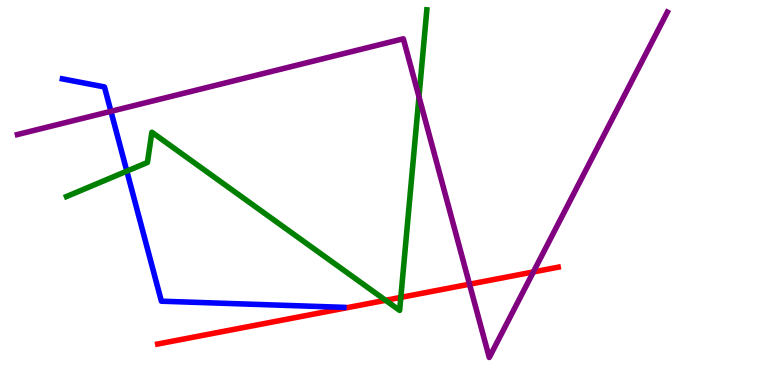[{'lines': ['blue', 'red'], 'intersections': []}, {'lines': ['green', 'red'], 'intersections': [{'x': 4.98, 'y': 2.2}, {'x': 5.17, 'y': 2.28}]}, {'lines': ['purple', 'red'], 'intersections': [{'x': 6.06, 'y': 2.62}, {'x': 6.88, 'y': 2.94}]}, {'lines': ['blue', 'green'], 'intersections': [{'x': 1.64, 'y': 5.55}]}, {'lines': ['blue', 'purple'], 'intersections': [{'x': 1.43, 'y': 7.11}]}, {'lines': ['green', 'purple'], 'intersections': [{'x': 5.41, 'y': 7.49}]}]